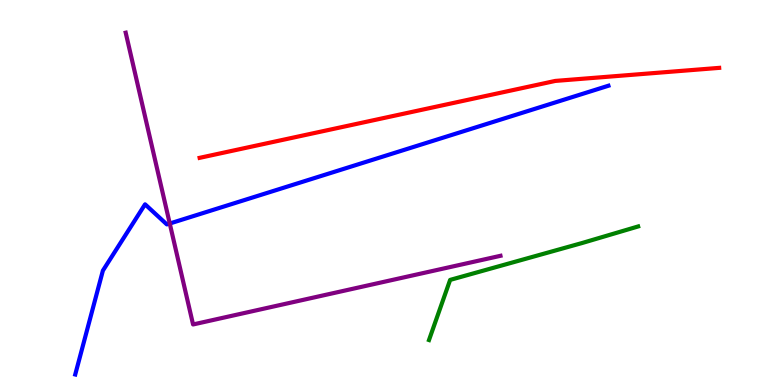[{'lines': ['blue', 'red'], 'intersections': []}, {'lines': ['green', 'red'], 'intersections': []}, {'lines': ['purple', 'red'], 'intersections': []}, {'lines': ['blue', 'green'], 'intersections': []}, {'lines': ['blue', 'purple'], 'intersections': [{'x': 2.19, 'y': 4.19}]}, {'lines': ['green', 'purple'], 'intersections': []}]